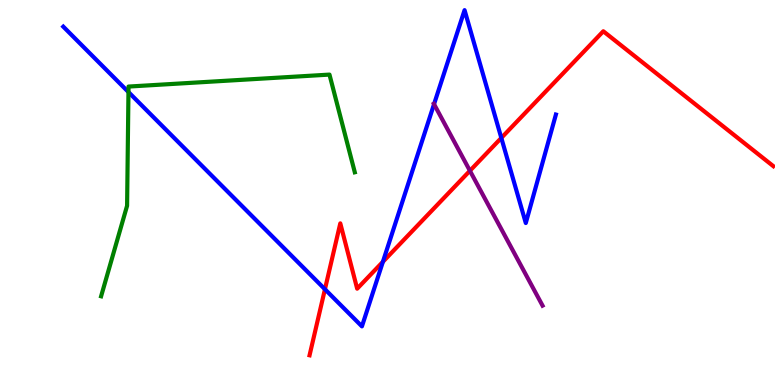[{'lines': ['blue', 'red'], 'intersections': [{'x': 4.19, 'y': 2.49}, {'x': 4.94, 'y': 3.2}, {'x': 6.47, 'y': 6.42}]}, {'lines': ['green', 'red'], 'intersections': []}, {'lines': ['purple', 'red'], 'intersections': [{'x': 6.06, 'y': 5.56}]}, {'lines': ['blue', 'green'], 'intersections': [{'x': 1.66, 'y': 7.61}]}, {'lines': ['blue', 'purple'], 'intersections': [{'x': 5.6, 'y': 7.29}]}, {'lines': ['green', 'purple'], 'intersections': []}]